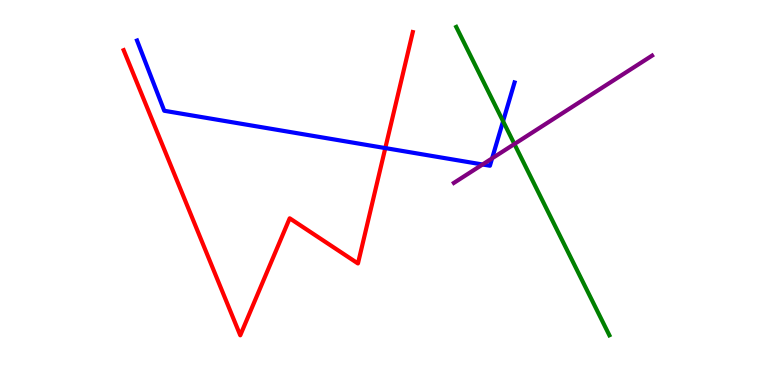[{'lines': ['blue', 'red'], 'intersections': [{'x': 4.97, 'y': 6.15}]}, {'lines': ['green', 'red'], 'intersections': []}, {'lines': ['purple', 'red'], 'intersections': []}, {'lines': ['blue', 'green'], 'intersections': [{'x': 6.49, 'y': 6.85}]}, {'lines': ['blue', 'purple'], 'intersections': [{'x': 6.23, 'y': 5.73}, {'x': 6.35, 'y': 5.89}]}, {'lines': ['green', 'purple'], 'intersections': [{'x': 6.64, 'y': 6.26}]}]